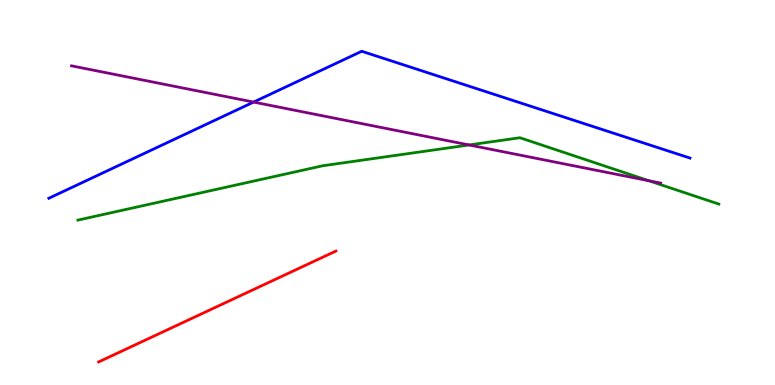[{'lines': ['blue', 'red'], 'intersections': []}, {'lines': ['green', 'red'], 'intersections': []}, {'lines': ['purple', 'red'], 'intersections': []}, {'lines': ['blue', 'green'], 'intersections': []}, {'lines': ['blue', 'purple'], 'intersections': [{'x': 3.27, 'y': 7.35}]}, {'lines': ['green', 'purple'], 'intersections': [{'x': 6.05, 'y': 6.23}, {'x': 8.37, 'y': 5.31}]}]